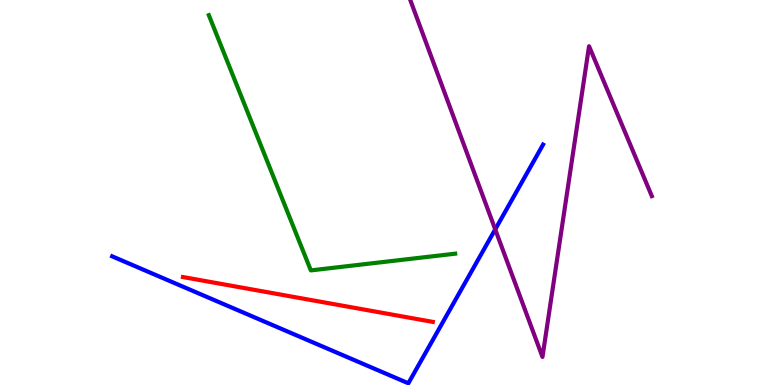[{'lines': ['blue', 'red'], 'intersections': []}, {'lines': ['green', 'red'], 'intersections': []}, {'lines': ['purple', 'red'], 'intersections': []}, {'lines': ['blue', 'green'], 'intersections': []}, {'lines': ['blue', 'purple'], 'intersections': [{'x': 6.39, 'y': 4.04}]}, {'lines': ['green', 'purple'], 'intersections': []}]